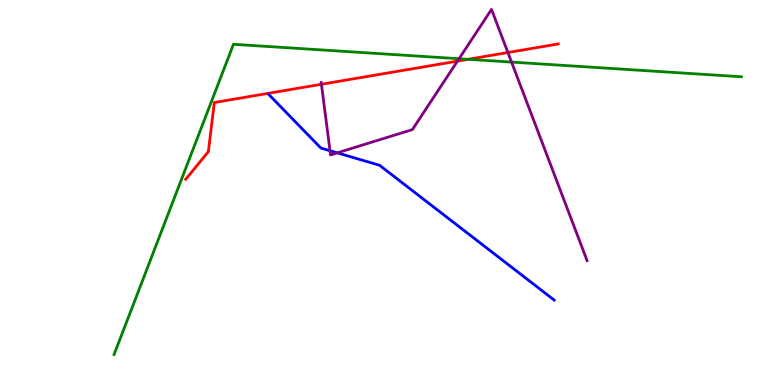[{'lines': ['blue', 'red'], 'intersections': []}, {'lines': ['green', 'red'], 'intersections': [{'x': 6.04, 'y': 8.46}]}, {'lines': ['purple', 'red'], 'intersections': [{'x': 4.15, 'y': 7.81}, {'x': 5.9, 'y': 8.41}, {'x': 6.55, 'y': 8.64}]}, {'lines': ['blue', 'green'], 'intersections': []}, {'lines': ['blue', 'purple'], 'intersections': [{'x': 4.26, 'y': 6.08}, {'x': 4.35, 'y': 6.03}]}, {'lines': ['green', 'purple'], 'intersections': [{'x': 5.92, 'y': 8.47}, {'x': 6.6, 'y': 8.39}]}]